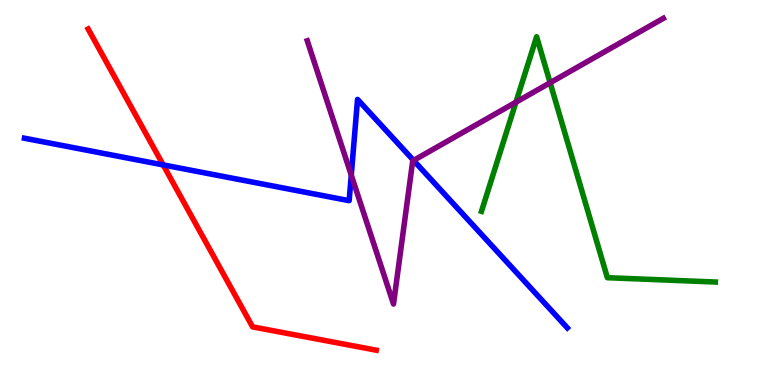[{'lines': ['blue', 'red'], 'intersections': [{'x': 2.11, 'y': 5.72}]}, {'lines': ['green', 'red'], 'intersections': []}, {'lines': ['purple', 'red'], 'intersections': []}, {'lines': ['blue', 'green'], 'intersections': []}, {'lines': ['blue', 'purple'], 'intersections': [{'x': 4.53, 'y': 5.45}, {'x': 5.34, 'y': 5.83}]}, {'lines': ['green', 'purple'], 'intersections': [{'x': 6.66, 'y': 7.35}, {'x': 7.1, 'y': 7.85}]}]